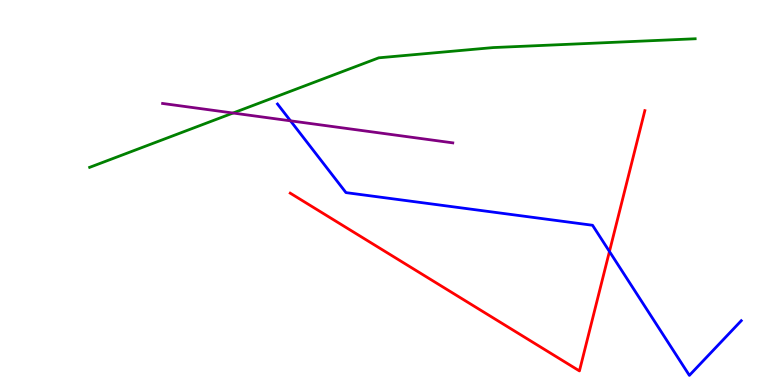[{'lines': ['blue', 'red'], 'intersections': [{'x': 7.86, 'y': 3.47}]}, {'lines': ['green', 'red'], 'intersections': []}, {'lines': ['purple', 'red'], 'intersections': []}, {'lines': ['blue', 'green'], 'intersections': []}, {'lines': ['blue', 'purple'], 'intersections': [{'x': 3.75, 'y': 6.86}]}, {'lines': ['green', 'purple'], 'intersections': [{'x': 3.01, 'y': 7.06}]}]